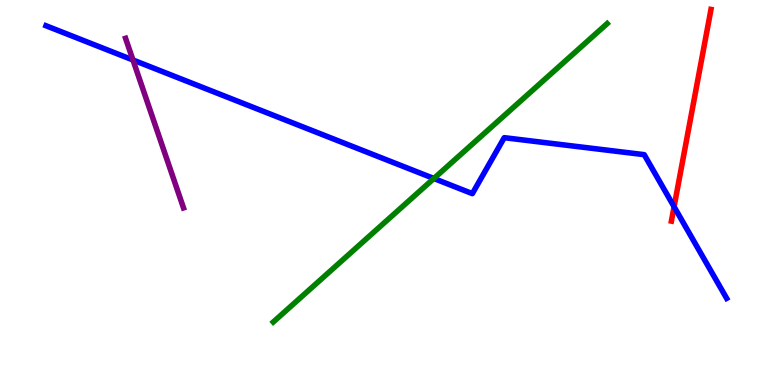[{'lines': ['blue', 'red'], 'intersections': [{'x': 8.7, 'y': 4.63}]}, {'lines': ['green', 'red'], 'intersections': []}, {'lines': ['purple', 'red'], 'intersections': []}, {'lines': ['blue', 'green'], 'intersections': [{'x': 5.6, 'y': 5.36}]}, {'lines': ['blue', 'purple'], 'intersections': [{'x': 1.72, 'y': 8.44}]}, {'lines': ['green', 'purple'], 'intersections': []}]